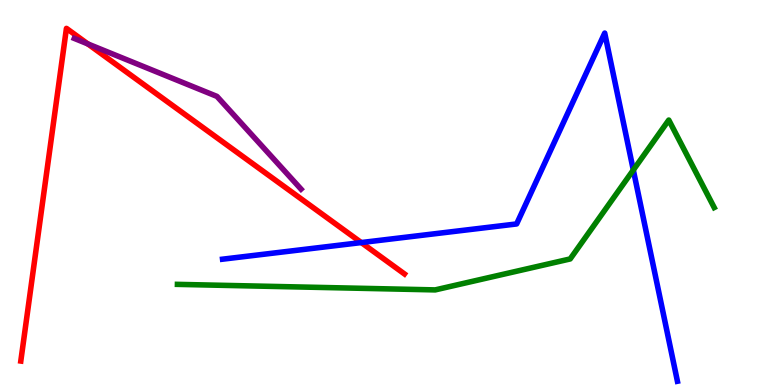[{'lines': ['blue', 'red'], 'intersections': [{'x': 4.66, 'y': 3.7}]}, {'lines': ['green', 'red'], 'intersections': []}, {'lines': ['purple', 'red'], 'intersections': [{'x': 1.13, 'y': 8.86}]}, {'lines': ['blue', 'green'], 'intersections': [{'x': 8.17, 'y': 5.58}]}, {'lines': ['blue', 'purple'], 'intersections': []}, {'lines': ['green', 'purple'], 'intersections': []}]